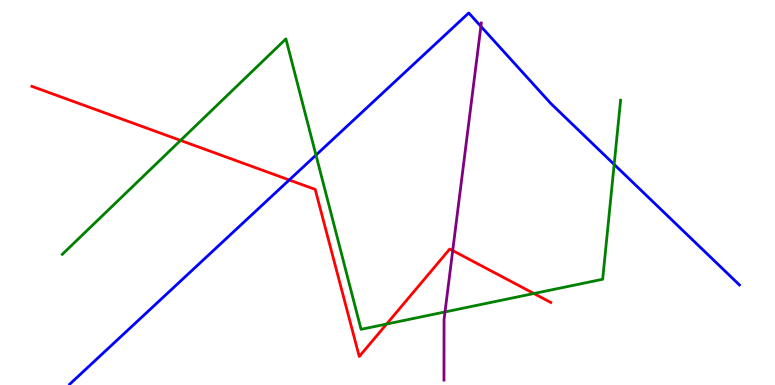[{'lines': ['blue', 'red'], 'intersections': [{'x': 3.73, 'y': 5.33}]}, {'lines': ['green', 'red'], 'intersections': [{'x': 2.33, 'y': 6.35}, {'x': 4.99, 'y': 1.58}, {'x': 6.89, 'y': 2.38}]}, {'lines': ['purple', 'red'], 'intersections': [{'x': 5.84, 'y': 3.49}]}, {'lines': ['blue', 'green'], 'intersections': [{'x': 4.08, 'y': 5.97}, {'x': 7.92, 'y': 5.73}]}, {'lines': ['blue', 'purple'], 'intersections': [{'x': 6.21, 'y': 9.32}]}, {'lines': ['green', 'purple'], 'intersections': [{'x': 5.74, 'y': 1.9}]}]